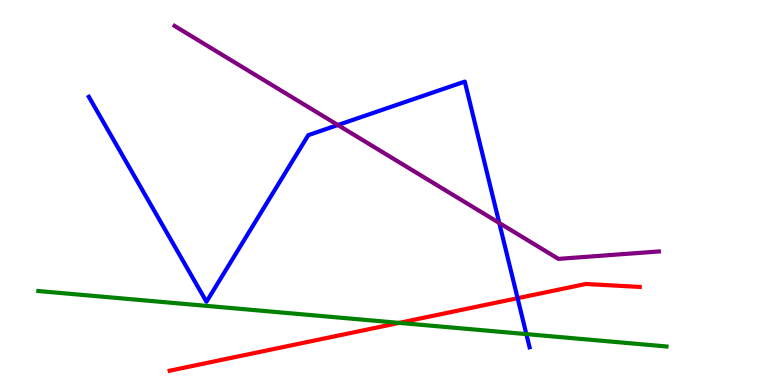[{'lines': ['blue', 'red'], 'intersections': [{'x': 6.68, 'y': 2.25}]}, {'lines': ['green', 'red'], 'intersections': [{'x': 5.15, 'y': 1.61}]}, {'lines': ['purple', 'red'], 'intersections': []}, {'lines': ['blue', 'green'], 'intersections': [{'x': 6.79, 'y': 1.32}]}, {'lines': ['blue', 'purple'], 'intersections': [{'x': 4.36, 'y': 6.75}, {'x': 6.44, 'y': 4.21}]}, {'lines': ['green', 'purple'], 'intersections': []}]